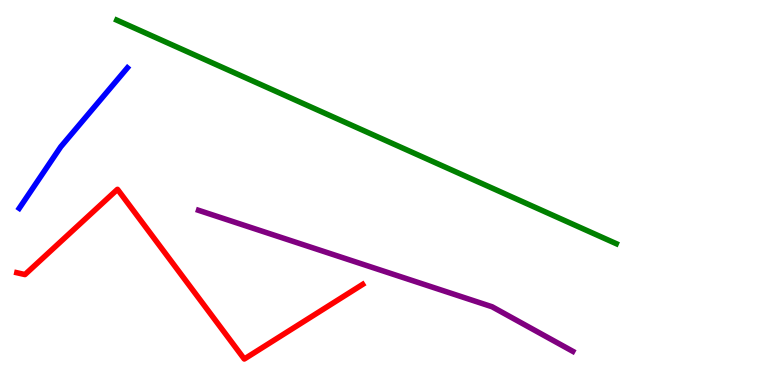[{'lines': ['blue', 'red'], 'intersections': []}, {'lines': ['green', 'red'], 'intersections': []}, {'lines': ['purple', 'red'], 'intersections': []}, {'lines': ['blue', 'green'], 'intersections': []}, {'lines': ['blue', 'purple'], 'intersections': []}, {'lines': ['green', 'purple'], 'intersections': []}]